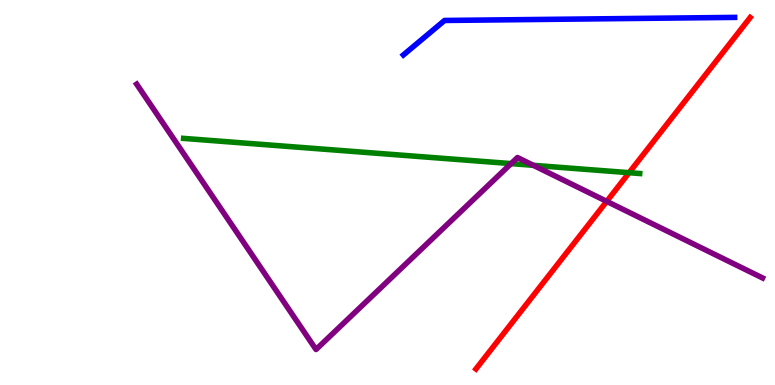[{'lines': ['blue', 'red'], 'intersections': []}, {'lines': ['green', 'red'], 'intersections': [{'x': 8.12, 'y': 5.51}]}, {'lines': ['purple', 'red'], 'intersections': [{'x': 7.83, 'y': 4.77}]}, {'lines': ['blue', 'green'], 'intersections': []}, {'lines': ['blue', 'purple'], 'intersections': []}, {'lines': ['green', 'purple'], 'intersections': [{'x': 6.59, 'y': 5.75}, {'x': 6.88, 'y': 5.71}]}]